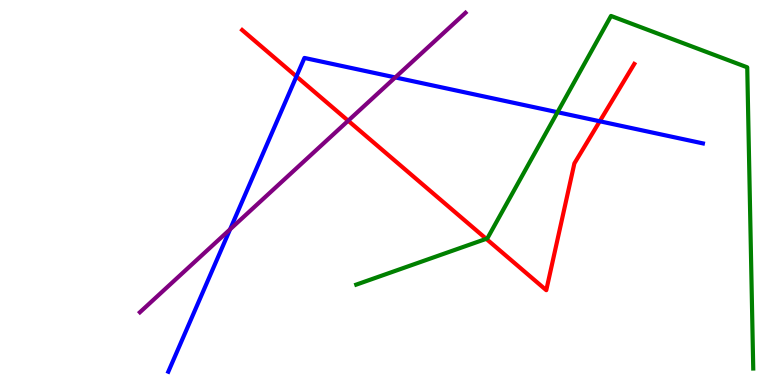[{'lines': ['blue', 'red'], 'intersections': [{'x': 3.82, 'y': 8.01}, {'x': 7.74, 'y': 6.85}]}, {'lines': ['green', 'red'], 'intersections': [{'x': 6.27, 'y': 3.8}]}, {'lines': ['purple', 'red'], 'intersections': [{'x': 4.49, 'y': 6.86}]}, {'lines': ['blue', 'green'], 'intersections': [{'x': 7.19, 'y': 7.09}]}, {'lines': ['blue', 'purple'], 'intersections': [{'x': 2.97, 'y': 4.04}, {'x': 5.1, 'y': 7.99}]}, {'lines': ['green', 'purple'], 'intersections': []}]